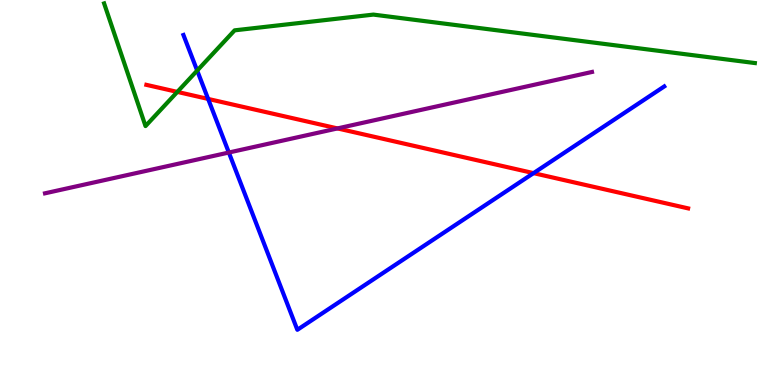[{'lines': ['blue', 'red'], 'intersections': [{'x': 2.69, 'y': 7.43}, {'x': 6.88, 'y': 5.5}]}, {'lines': ['green', 'red'], 'intersections': [{'x': 2.29, 'y': 7.61}]}, {'lines': ['purple', 'red'], 'intersections': [{'x': 4.35, 'y': 6.66}]}, {'lines': ['blue', 'green'], 'intersections': [{'x': 2.54, 'y': 8.17}]}, {'lines': ['blue', 'purple'], 'intersections': [{'x': 2.95, 'y': 6.04}]}, {'lines': ['green', 'purple'], 'intersections': []}]